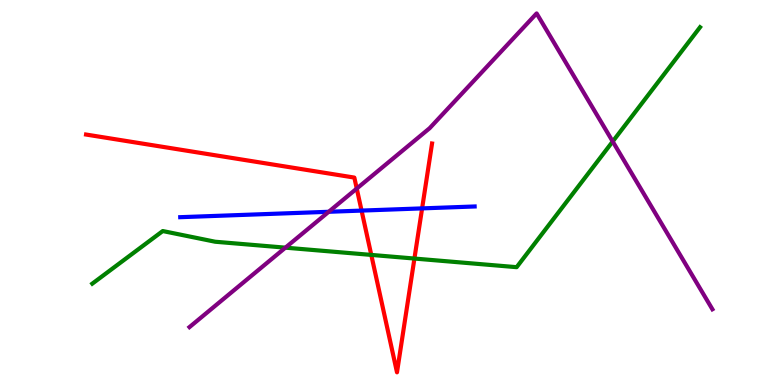[{'lines': ['blue', 'red'], 'intersections': [{'x': 4.67, 'y': 4.53}, {'x': 5.45, 'y': 4.59}]}, {'lines': ['green', 'red'], 'intersections': [{'x': 4.79, 'y': 3.38}, {'x': 5.35, 'y': 3.28}]}, {'lines': ['purple', 'red'], 'intersections': [{'x': 4.6, 'y': 5.1}]}, {'lines': ['blue', 'green'], 'intersections': []}, {'lines': ['blue', 'purple'], 'intersections': [{'x': 4.24, 'y': 4.5}]}, {'lines': ['green', 'purple'], 'intersections': [{'x': 3.68, 'y': 3.57}, {'x': 7.91, 'y': 6.33}]}]